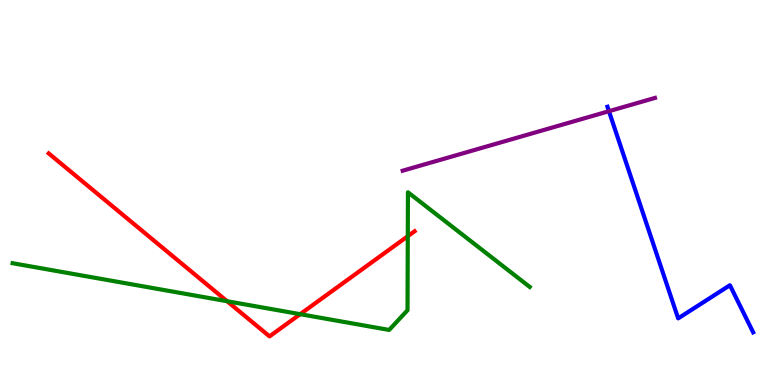[{'lines': ['blue', 'red'], 'intersections': []}, {'lines': ['green', 'red'], 'intersections': [{'x': 2.93, 'y': 2.18}, {'x': 3.87, 'y': 1.84}, {'x': 5.26, 'y': 3.86}]}, {'lines': ['purple', 'red'], 'intersections': []}, {'lines': ['blue', 'green'], 'intersections': []}, {'lines': ['blue', 'purple'], 'intersections': [{'x': 7.86, 'y': 7.11}]}, {'lines': ['green', 'purple'], 'intersections': []}]